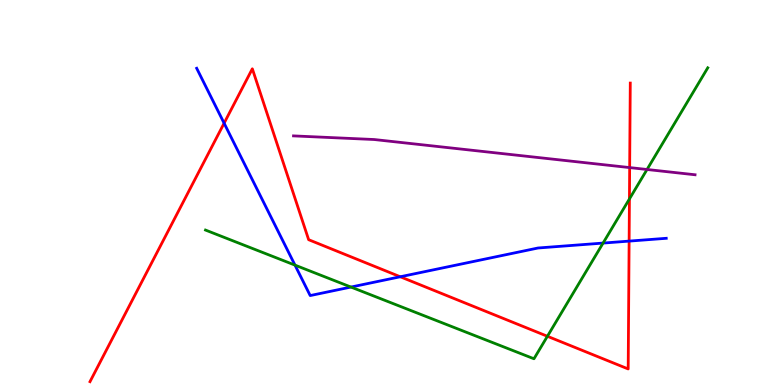[{'lines': ['blue', 'red'], 'intersections': [{'x': 2.89, 'y': 6.8}, {'x': 5.16, 'y': 2.81}, {'x': 8.12, 'y': 3.74}]}, {'lines': ['green', 'red'], 'intersections': [{'x': 7.06, 'y': 1.27}, {'x': 8.12, 'y': 4.83}]}, {'lines': ['purple', 'red'], 'intersections': [{'x': 8.12, 'y': 5.65}]}, {'lines': ['blue', 'green'], 'intersections': [{'x': 3.81, 'y': 3.11}, {'x': 4.53, 'y': 2.54}, {'x': 7.78, 'y': 3.69}]}, {'lines': ['blue', 'purple'], 'intersections': []}, {'lines': ['green', 'purple'], 'intersections': [{'x': 8.35, 'y': 5.6}]}]